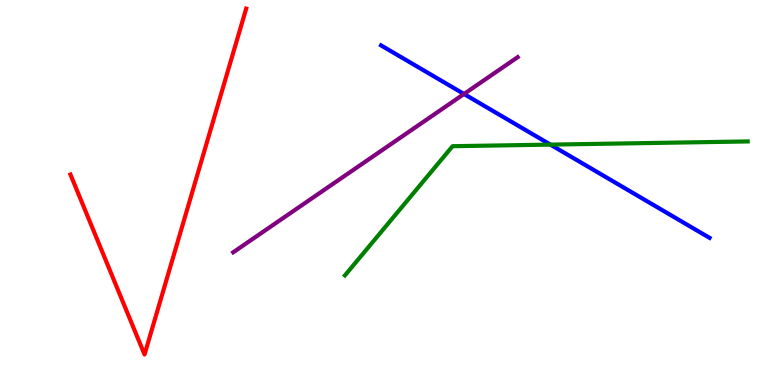[{'lines': ['blue', 'red'], 'intersections': []}, {'lines': ['green', 'red'], 'intersections': []}, {'lines': ['purple', 'red'], 'intersections': []}, {'lines': ['blue', 'green'], 'intersections': [{'x': 7.1, 'y': 6.24}]}, {'lines': ['blue', 'purple'], 'intersections': [{'x': 5.99, 'y': 7.56}]}, {'lines': ['green', 'purple'], 'intersections': []}]